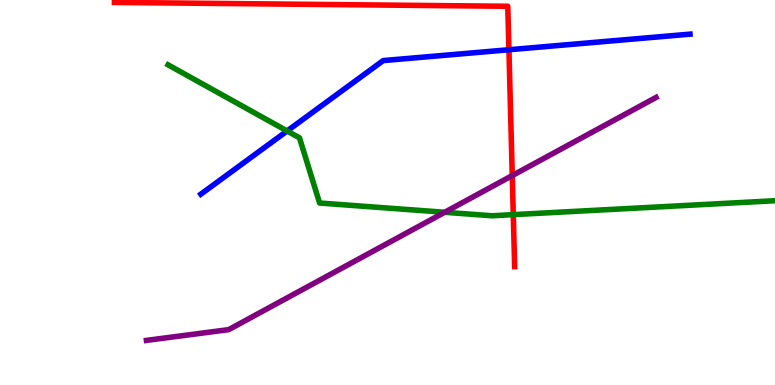[{'lines': ['blue', 'red'], 'intersections': [{'x': 6.57, 'y': 8.71}]}, {'lines': ['green', 'red'], 'intersections': [{'x': 6.62, 'y': 4.42}]}, {'lines': ['purple', 'red'], 'intersections': [{'x': 6.61, 'y': 5.44}]}, {'lines': ['blue', 'green'], 'intersections': [{'x': 3.7, 'y': 6.6}]}, {'lines': ['blue', 'purple'], 'intersections': []}, {'lines': ['green', 'purple'], 'intersections': [{'x': 5.74, 'y': 4.49}]}]